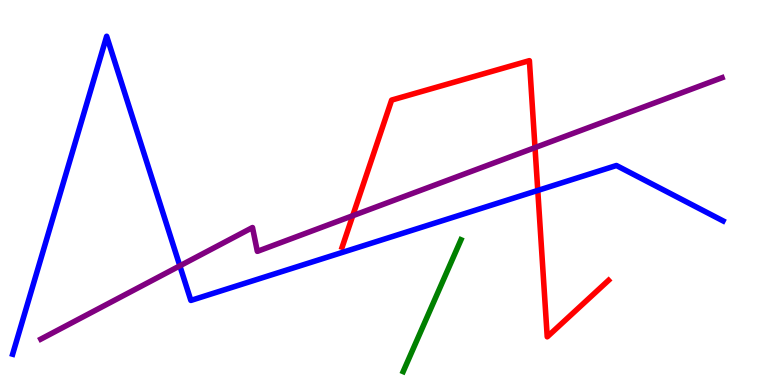[{'lines': ['blue', 'red'], 'intersections': [{'x': 6.94, 'y': 5.05}]}, {'lines': ['green', 'red'], 'intersections': []}, {'lines': ['purple', 'red'], 'intersections': [{'x': 4.55, 'y': 4.4}, {'x': 6.9, 'y': 6.17}]}, {'lines': ['blue', 'green'], 'intersections': []}, {'lines': ['blue', 'purple'], 'intersections': [{'x': 2.32, 'y': 3.1}]}, {'lines': ['green', 'purple'], 'intersections': []}]